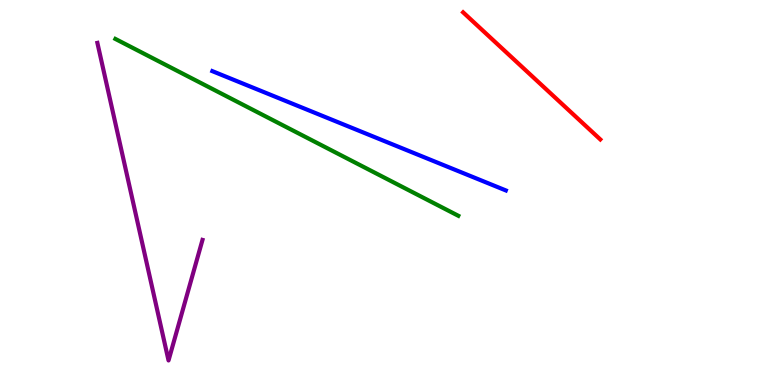[{'lines': ['blue', 'red'], 'intersections': []}, {'lines': ['green', 'red'], 'intersections': []}, {'lines': ['purple', 'red'], 'intersections': []}, {'lines': ['blue', 'green'], 'intersections': []}, {'lines': ['blue', 'purple'], 'intersections': []}, {'lines': ['green', 'purple'], 'intersections': []}]